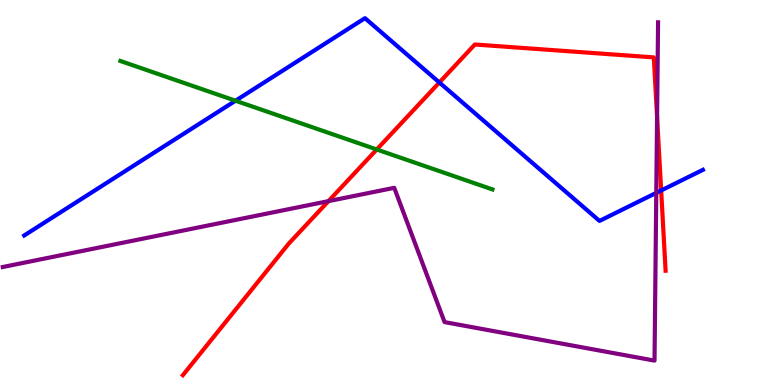[{'lines': ['blue', 'red'], 'intersections': [{'x': 5.67, 'y': 7.86}, {'x': 8.53, 'y': 5.05}]}, {'lines': ['green', 'red'], 'intersections': [{'x': 4.86, 'y': 6.12}]}, {'lines': ['purple', 'red'], 'intersections': [{'x': 4.24, 'y': 4.78}, {'x': 8.48, 'y': 6.97}]}, {'lines': ['blue', 'green'], 'intersections': [{'x': 3.04, 'y': 7.38}]}, {'lines': ['blue', 'purple'], 'intersections': [{'x': 8.47, 'y': 4.99}]}, {'lines': ['green', 'purple'], 'intersections': []}]